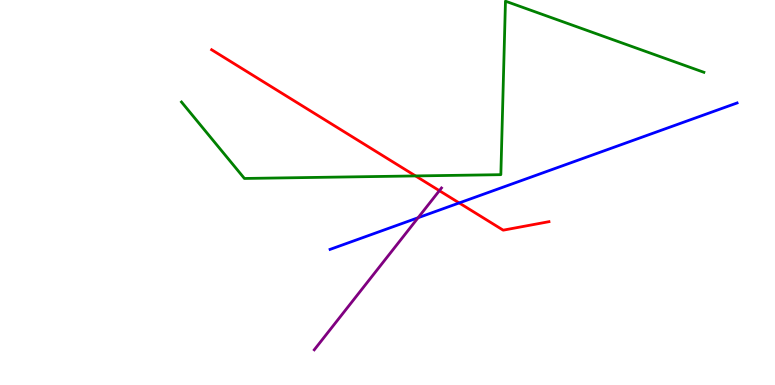[{'lines': ['blue', 'red'], 'intersections': [{'x': 5.93, 'y': 4.73}]}, {'lines': ['green', 'red'], 'intersections': [{'x': 5.36, 'y': 5.43}]}, {'lines': ['purple', 'red'], 'intersections': [{'x': 5.67, 'y': 5.05}]}, {'lines': ['blue', 'green'], 'intersections': []}, {'lines': ['blue', 'purple'], 'intersections': [{'x': 5.39, 'y': 4.34}]}, {'lines': ['green', 'purple'], 'intersections': []}]